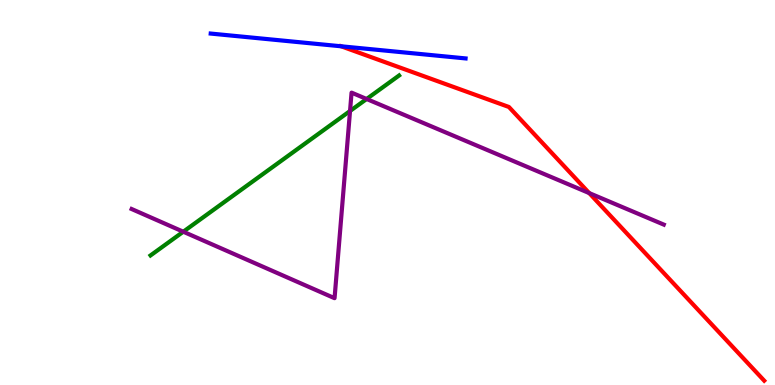[{'lines': ['blue', 'red'], 'intersections': [{'x': 4.4, 'y': 8.8}]}, {'lines': ['green', 'red'], 'intersections': []}, {'lines': ['purple', 'red'], 'intersections': [{'x': 7.6, 'y': 4.98}]}, {'lines': ['blue', 'green'], 'intersections': []}, {'lines': ['blue', 'purple'], 'intersections': []}, {'lines': ['green', 'purple'], 'intersections': [{'x': 2.36, 'y': 3.98}, {'x': 4.52, 'y': 7.12}, {'x': 4.73, 'y': 7.43}]}]